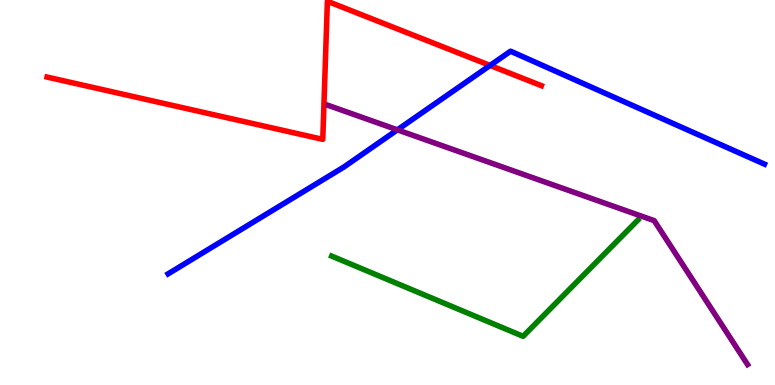[{'lines': ['blue', 'red'], 'intersections': [{'x': 6.32, 'y': 8.3}]}, {'lines': ['green', 'red'], 'intersections': []}, {'lines': ['purple', 'red'], 'intersections': []}, {'lines': ['blue', 'green'], 'intersections': []}, {'lines': ['blue', 'purple'], 'intersections': [{'x': 5.13, 'y': 6.63}]}, {'lines': ['green', 'purple'], 'intersections': []}]